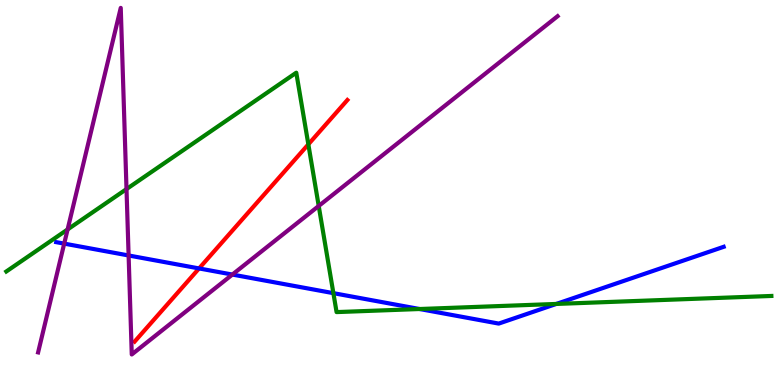[{'lines': ['blue', 'red'], 'intersections': [{'x': 2.57, 'y': 3.03}]}, {'lines': ['green', 'red'], 'intersections': [{'x': 3.98, 'y': 6.25}]}, {'lines': ['purple', 'red'], 'intersections': []}, {'lines': ['blue', 'green'], 'intersections': [{'x': 4.3, 'y': 2.39}, {'x': 5.41, 'y': 1.97}, {'x': 7.18, 'y': 2.11}]}, {'lines': ['blue', 'purple'], 'intersections': [{'x': 0.828, 'y': 3.67}, {'x': 1.66, 'y': 3.36}, {'x': 3.0, 'y': 2.87}]}, {'lines': ['green', 'purple'], 'intersections': [{'x': 0.872, 'y': 4.04}, {'x': 1.63, 'y': 5.09}, {'x': 4.11, 'y': 4.65}]}]